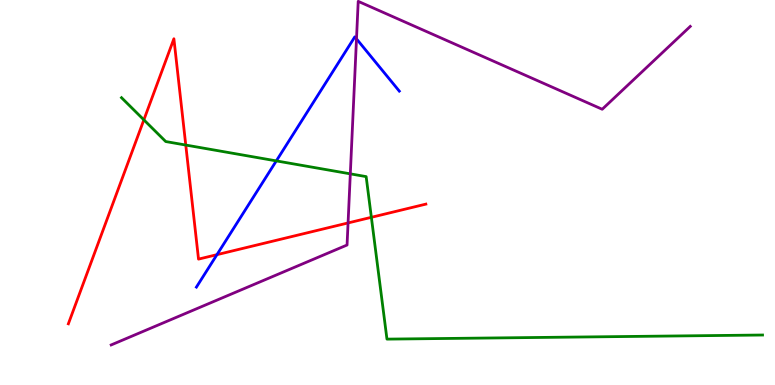[{'lines': ['blue', 'red'], 'intersections': [{'x': 2.8, 'y': 3.39}]}, {'lines': ['green', 'red'], 'intersections': [{'x': 1.86, 'y': 6.89}, {'x': 2.4, 'y': 6.23}, {'x': 4.79, 'y': 4.36}]}, {'lines': ['purple', 'red'], 'intersections': [{'x': 4.49, 'y': 4.21}]}, {'lines': ['blue', 'green'], 'intersections': [{'x': 3.57, 'y': 5.82}]}, {'lines': ['blue', 'purple'], 'intersections': [{'x': 4.6, 'y': 8.99}]}, {'lines': ['green', 'purple'], 'intersections': [{'x': 4.52, 'y': 5.48}]}]